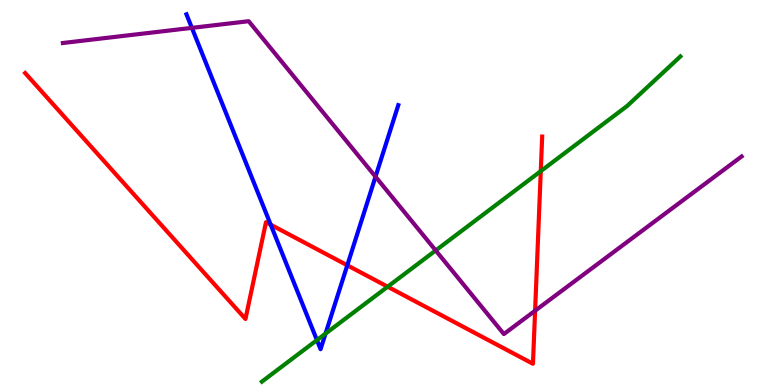[{'lines': ['blue', 'red'], 'intersections': [{'x': 3.49, 'y': 4.16}, {'x': 4.48, 'y': 3.11}]}, {'lines': ['green', 'red'], 'intersections': [{'x': 5.0, 'y': 2.55}, {'x': 6.98, 'y': 5.55}]}, {'lines': ['purple', 'red'], 'intersections': [{'x': 6.9, 'y': 1.93}]}, {'lines': ['blue', 'green'], 'intersections': [{'x': 4.09, 'y': 1.17}, {'x': 4.2, 'y': 1.33}]}, {'lines': ['blue', 'purple'], 'intersections': [{'x': 2.48, 'y': 9.28}, {'x': 4.85, 'y': 5.41}]}, {'lines': ['green', 'purple'], 'intersections': [{'x': 5.62, 'y': 3.49}]}]